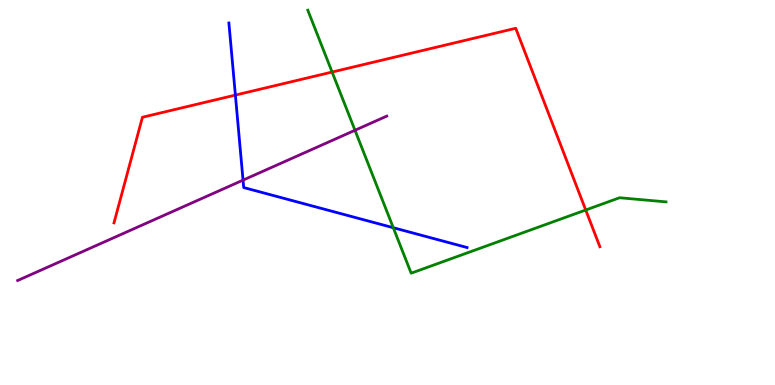[{'lines': ['blue', 'red'], 'intersections': [{'x': 3.04, 'y': 7.53}]}, {'lines': ['green', 'red'], 'intersections': [{'x': 4.29, 'y': 8.13}, {'x': 7.56, 'y': 4.55}]}, {'lines': ['purple', 'red'], 'intersections': []}, {'lines': ['blue', 'green'], 'intersections': [{'x': 5.07, 'y': 4.09}]}, {'lines': ['blue', 'purple'], 'intersections': [{'x': 3.14, 'y': 5.32}]}, {'lines': ['green', 'purple'], 'intersections': [{'x': 4.58, 'y': 6.62}]}]